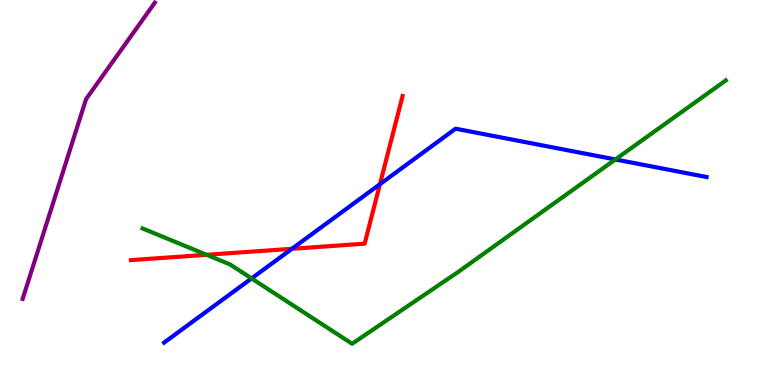[{'lines': ['blue', 'red'], 'intersections': [{'x': 3.77, 'y': 3.54}, {'x': 4.9, 'y': 5.22}]}, {'lines': ['green', 'red'], 'intersections': [{'x': 2.67, 'y': 3.38}]}, {'lines': ['purple', 'red'], 'intersections': []}, {'lines': ['blue', 'green'], 'intersections': [{'x': 3.25, 'y': 2.77}, {'x': 7.94, 'y': 5.86}]}, {'lines': ['blue', 'purple'], 'intersections': []}, {'lines': ['green', 'purple'], 'intersections': []}]